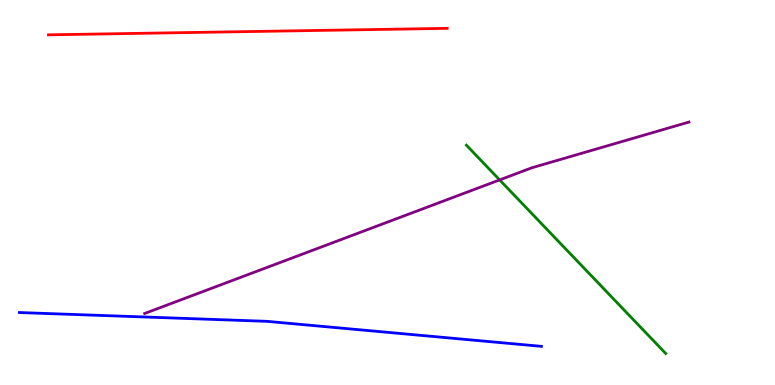[{'lines': ['blue', 'red'], 'intersections': []}, {'lines': ['green', 'red'], 'intersections': []}, {'lines': ['purple', 'red'], 'intersections': []}, {'lines': ['blue', 'green'], 'intersections': []}, {'lines': ['blue', 'purple'], 'intersections': []}, {'lines': ['green', 'purple'], 'intersections': [{'x': 6.45, 'y': 5.33}]}]